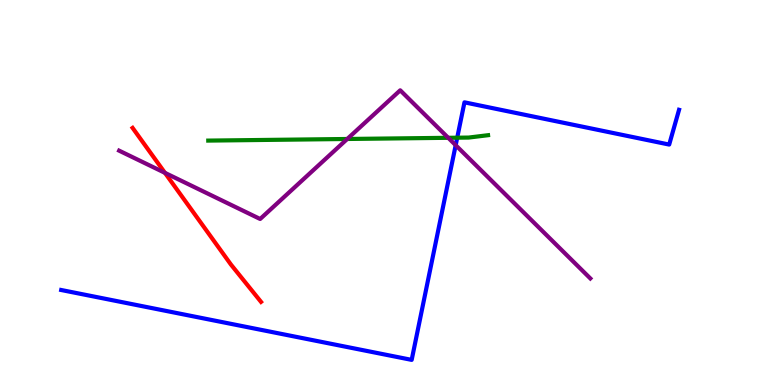[{'lines': ['blue', 'red'], 'intersections': []}, {'lines': ['green', 'red'], 'intersections': []}, {'lines': ['purple', 'red'], 'intersections': [{'x': 2.13, 'y': 5.51}]}, {'lines': ['blue', 'green'], 'intersections': [{'x': 5.9, 'y': 6.42}]}, {'lines': ['blue', 'purple'], 'intersections': [{'x': 5.88, 'y': 6.23}]}, {'lines': ['green', 'purple'], 'intersections': [{'x': 4.48, 'y': 6.39}, {'x': 5.78, 'y': 6.42}]}]